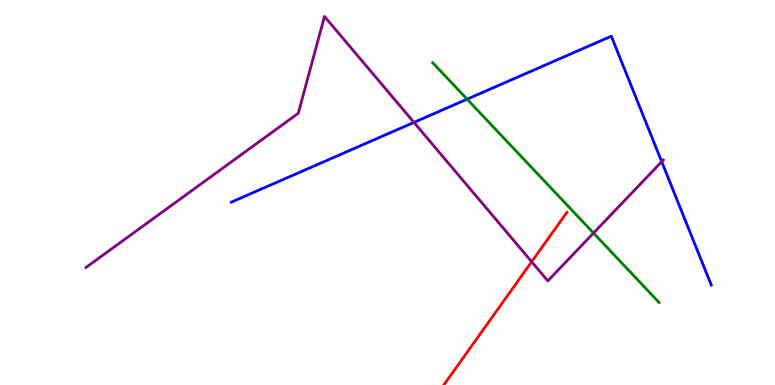[{'lines': ['blue', 'red'], 'intersections': []}, {'lines': ['green', 'red'], 'intersections': []}, {'lines': ['purple', 'red'], 'intersections': [{'x': 6.86, 'y': 3.2}]}, {'lines': ['blue', 'green'], 'intersections': [{'x': 6.03, 'y': 7.42}]}, {'lines': ['blue', 'purple'], 'intersections': [{'x': 5.34, 'y': 6.82}, {'x': 8.54, 'y': 5.8}]}, {'lines': ['green', 'purple'], 'intersections': [{'x': 7.66, 'y': 3.95}]}]